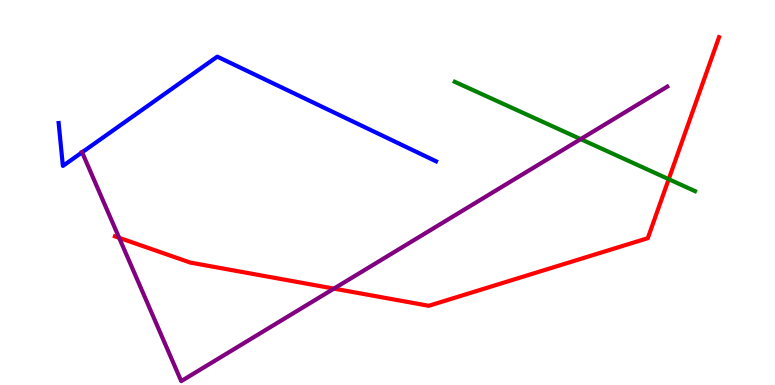[{'lines': ['blue', 'red'], 'intersections': []}, {'lines': ['green', 'red'], 'intersections': [{'x': 8.63, 'y': 5.35}]}, {'lines': ['purple', 'red'], 'intersections': [{'x': 1.54, 'y': 3.82}, {'x': 4.31, 'y': 2.5}]}, {'lines': ['blue', 'green'], 'intersections': []}, {'lines': ['blue', 'purple'], 'intersections': [{'x': 1.06, 'y': 6.04}]}, {'lines': ['green', 'purple'], 'intersections': [{'x': 7.49, 'y': 6.39}]}]